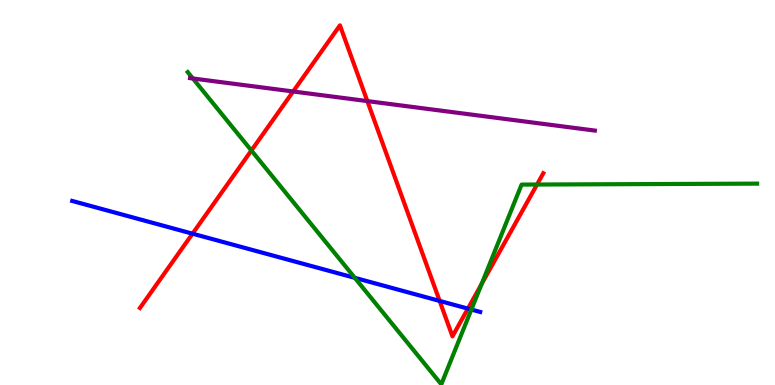[{'lines': ['blue', 'red'], 'intersections': [{'x': 2.48, 'y': 3.93}, {'x': 5.67, 'y': 2.18}, {'x': 6.04, 'y': 1.98}]}, {'lines': ['green', 'red'], 'intersections': [{'x': 3.24, 'y': 6.09}, {'x': 6.21, 'y': 2.62}, {'x': 6.93, 'y': 5.21}]}, {'lines': ['purple', 'red'], 'intersections': [{'x': 3.78, 'y': 7.62}, {'x': 4.74, 'y': 7.37}]}, {'lines': ['blue', 'green'], 'intersections': [{'x': 4.58, 'y': 2.78}, {'x': 6.08, 'y': 1.96}]}, {'lines': ['blue', 'purple'], 'intersections': []}, {'lines': ['green', 'purple'], 'intersections': [{'x': 2.49, 'y': 7.96}]}]